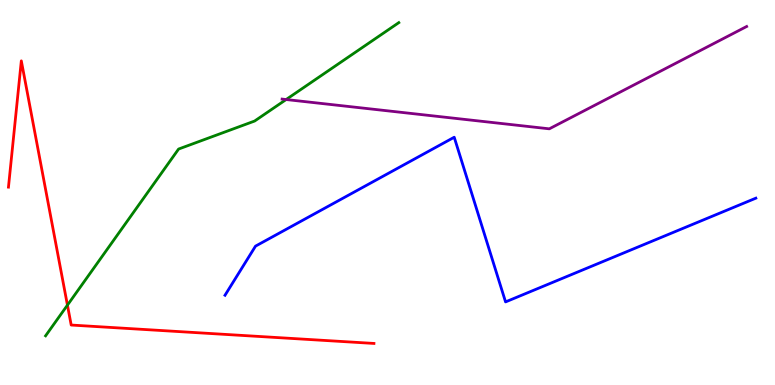[{'lines': ['blue', 'red'], 'intersections': []}, {'lines': ['green', 'red'], 'intersections': [{'x': 0.87, 'y': 2.07}]}, {'lines': ['purple', 'red'], 'intersections': []}, {'lines': ['blue', 'green'], 'intersections': []}, {'lines': ['blue', 'purple'], 'intersections': []}, {'lines': ['green', 'purple'], 'intersections': [{'x': 3.69, 'y': 7.41}]}]